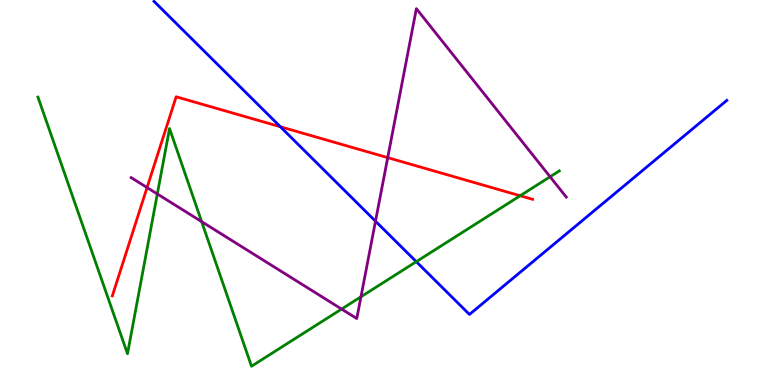[{'lines': ['blue', 'red'], 'intersections': [{'x': 3.62, 'y': 6.71}]}, {'lines': ['green', 'red'], 'intersections': [{'x': 6.71, 'y': 4.92}]}, {'lines': ['purple', 'red'], 'intersections': [{'x': 1.9, 'y': 5.13}, {'x': 5.0, 'y': 5.91}]}, {'lines': ['blue', 'green'], 'intersections': [{'x': 5.37, 'y': 3.2}]}, {'lines': ['blue', 'purple'], 'intersections': [{'x': 4.85, 'y': 4.25}]}, {'lines': ['green', 'purple'], 'intersections': [{'x': 2.03, 'y': 4.96}, {'x': 2.6, 'y': 4.24}, {'x': 4.41, 'y': 1.97}, {'x': 4.66, 'y': 2.29}, {'x': 7.1, 'y': 5.41}]}]